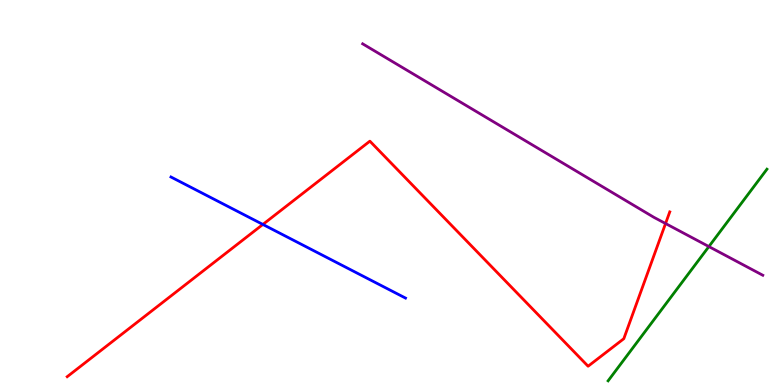[{'lines': ['blue', 'red'], 'intersections': [{'x': 3.39, 'y': 4.17}]}, {'lines': ['green', 'red'], 'intersections': []}, {'lines': ['purple', 'red'], 'intersections': [{'x': 8.59, 'y': 4.19}]}, {'lines': ['blue', 'green'], 'intersections': []}, {'lines': ['blue', 'purple'], 'intersections': []}, {'lines': ['green', 'purple'], 'intersections': [{'x': 9.15, 'y': 3.6}]}]